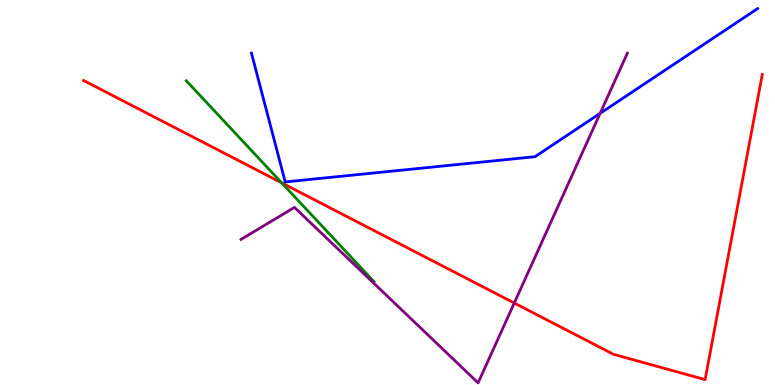[{'lines': ['blue', 'red'], 'intersections': []}, {'lines': ['green', 'red'], 'intersections': [{'x': 3.63, 'y': 5.25}]}, {'lines': ['purple', 'red'], 'intersections': [{'x': 6.64, 'y': 2.13}]}, {'lines': ['blue', 'green'], 'intersections': []}, {'lines': ['blue', 'purple'], 'intersections': [{'x': 7.74, 'y': 7.06}]}, {'lines': ['green', 'purple'], 'intersections': []}]